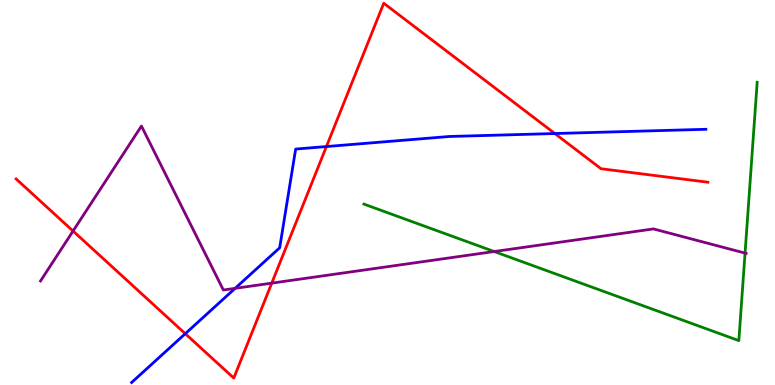[{'lines': ['blue', 'red'], 'intersections': [{'x': 2.39, 'y': 1.33}, {'x': 4.21, 'y': 6.19}, {'x': 7.16, 'y': 6.53}]}, {'lines': ['green', 'red'], 'intersections': []}, {'lines': ['purple', 'red'], 'intersections': [{'x': 0.943, 'y': 4.0}, {'x': 3.51, 'y': 2.65}]}, {'lines': ['blue', 'green'], 'intersections': []}, {'lines': ['blue', 'purple'], 'intersections': [{'x': 3.03, 'y': 2.51}]}, {'lines': ['green', 'purple'], 'intersections': [{'x': 6.38, 'y': 3.47}, {'x': 9.61, 'y': 3.43}]}]